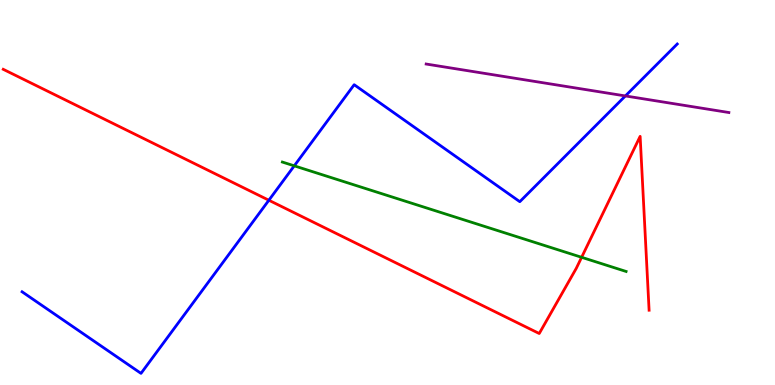[{'lines': ['blue', 'red'], 'intersections': [{'x': 3.47, 'y': 4.8}]}, {'lines': ['green', 'red'], 'intersections': [{'x': 7.5, 'y': 3.32}]}, {'lines': ['purple', 'red'], 'intersections': []}, {'lines': ['blue', 'green'], 'intersections': [{'x': 3.8, 'y': 5.69}]}, {'lines': ['blue', 'purple'], 'intersections': [{'x': 8.07, 'y': 7.51}]}, {'lines': ['green', 'purple'], 'intersections': []}]